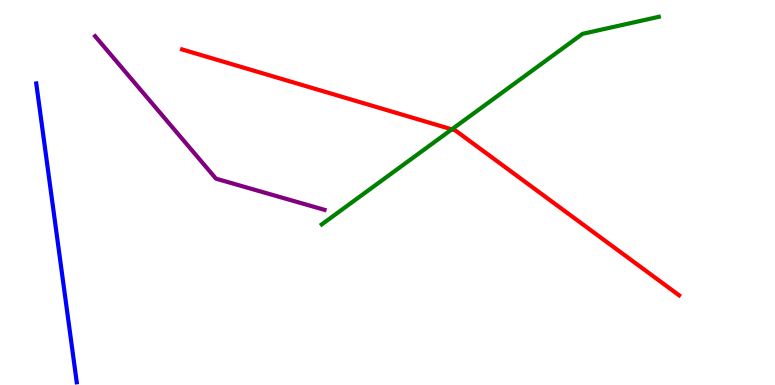[{'lines': ['blue', 'red'], 'intersections': []}, {'lines': ['green', 'red'], 'intersections': [{'x': 5.83, 'y': 6.64}]}, {'lines': ['purple', 'red'], 'intersections': []}, {'lines': ['blue', 'green'], 'intersections': []}, {'lines': ['blue', 'purple'], 'intersections': []}, {'lines': ['green', 'purple'], 'intersections': []}]